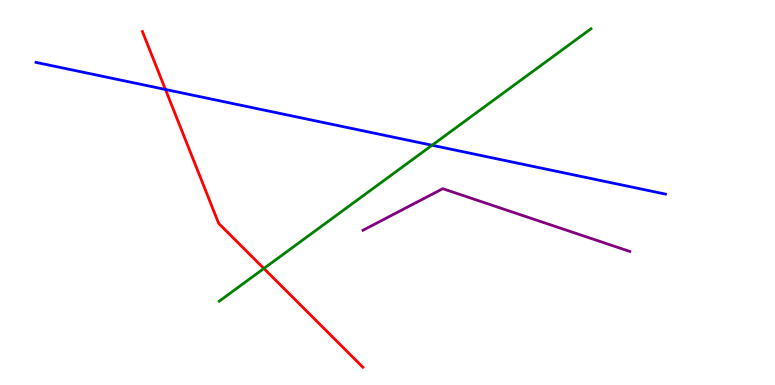[{'lines': ['blue', 'red'], 'intersections': [{'x': 2.13, 'y': 7.68}]}, {'lines': ['green', 'red'], 'intersections': [{'x': 3.4, 'y': 3.03}]}, {'lines': ['purple', 'red'], 'intersections': []}, {'lines': ['blue', 'green'], 'intersections': [{'x': 5.57, 'y': 6.23}]}, {'lines': ['blue', 'purple'], 'intersections': []}, {'lines': ['green', 'purple'], 'intersections': []}]